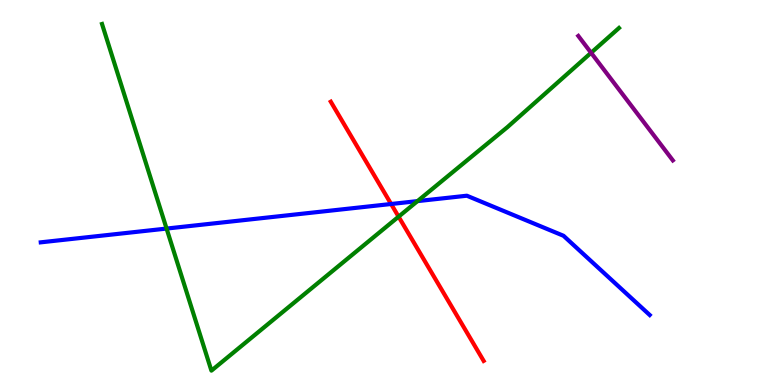[{'lines': ['blue', 'red'], 'intersections': [{'x': 5.05, 'y': 4.7}]}, {'lines': ['green', 'red'], 'intersections': [{'x': 5.14, 'y': 4.37}]}, {'lines': ['purple', 'red'], 'intersections': []}, {'lines': ['blue', 'green'], 'intersections': [{'x': 2.15, 'y': 4.06}, {'x': 5.39, 'y': 4.78}]}, {'lines': ['blue', 'purple'], 'intersections': []}, {'lines': ['green', 'purple'], 'intersections': [{'x': 7.63, 'y': 8.63}]}]